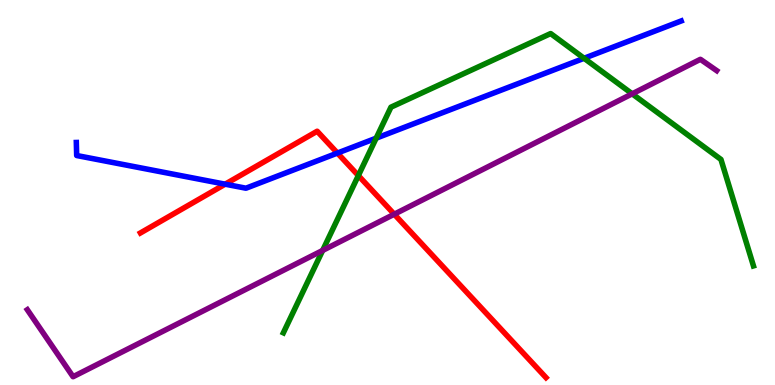[{'lines': ['blue', 'red'], 'intersections': [{'x': 2.91, 'y': 5.22}, {'x': 4.35, 'y': 6.02}]}, {'lines': ['green', 'red'], 'intersections': [{'x': 4.62, 'y': 5.44}]}, {'lines': ['purple', 'red'], 'intersections': [{'x': 5.09, 'y': 4.44}]}, {'lines': ['blue', 'green'], 'intersections': [{'x': 4.85, 'y': 6.41}, {'x': 7.54, 'y': 8.49}]}, {'lines': ['blue', 'purple'], 'intersections': []}, {'lines': ['green', 'purple'], 'intersections': [{'x': 4.16, 'y': 3.49}, {'x': 8.16, 'y': 7.56}]}]